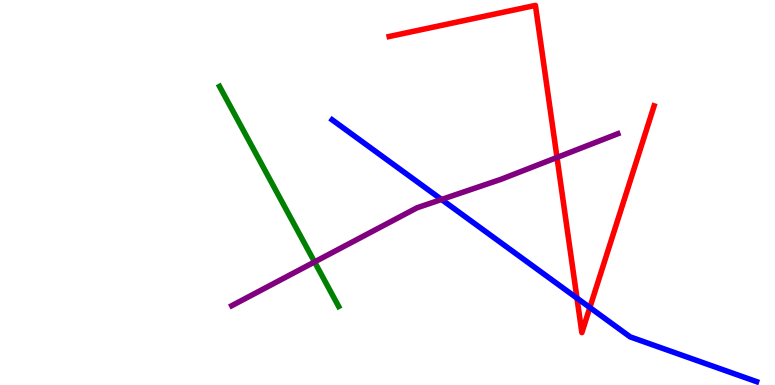[{'lines': ['blue', 'red'], 'intersections': [{'x': 7.44, 'y': 2.26}, {'x': 7.61, 'y': 2.01}]}, {'lines': ['green', 'red'], 'intersections': []}, {'lines': ['purple', 'red'], 'intersections': [{'x': 7.19, 'y': 5.91}]}, {'lines': ['blue', 'green'], 'intersections': []}, {'lines': ['blue', 'purple'], 'intersections': [{'x': 5.7, 'y': 4.82}]}, {'lines': ['green', 'purple'], 'intersections': [{'x': 4.06, 'y': 3.2}]}]